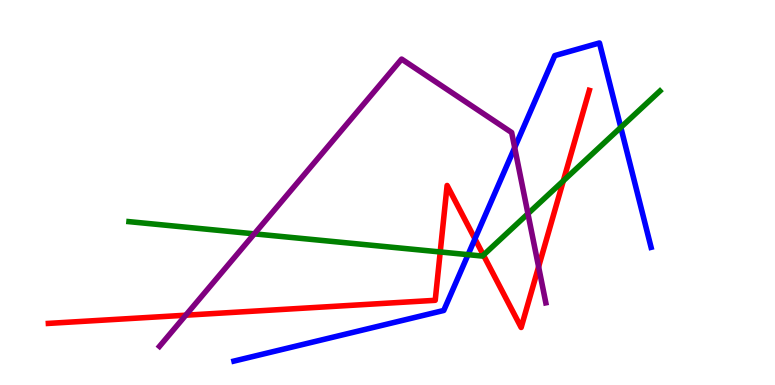[{'lines': ['blue', 'red'], 'intersections': [{'x': 6.13, 'y': 3.8}]}, {'lines': ['green', 'red'], 'intersections': [{'x': 5.68, 'y': 3.46}, {'x': 6.24, 'y': 3.37}, {'x': 7.27, 'y': 5.3}]}, {'lines': ['purple', 'red'], 'intersections': [{'x': 2.4, 'y': 1.81}, {'x': 6.95, 'y': 3.07}]}, {'lines': ['blue', 'green'], 'intersections': [{'x': 6.04, 'y': 3.39}, {'x': 8.01, 'y': 6.69}]}, {'lines': ['blue', 'purple'], 'intersections': [{'x': 6.64, 'y': 6.17}]}, {'lines': ['green', 'purple'], 'intersections': [{'x': 3.28, 'y': 3.93}, {'x': 6.81, 'y': 4.45}]}]